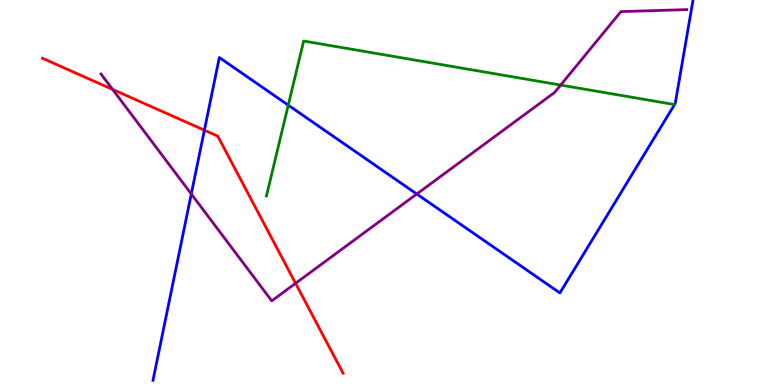[{'lines': ['blue', 'red'], 'intersections': [{'x': 2.64, 'y': 6.62}]}, {'lines': ['green', 'red'], 'intersections': []}, {'lines': ['purple', 'red'], 'intersections': [{'x': 1.45, 'y': 7.68}, {'x': 3.81, 'y': 2.64}]}, {'lines': ['blue', 'green'], 'intersections': [{'x': 3.72, 'y': 7.27}]}, {'lines': ['blue', 'purple'], 'intersections': [{'x': 2.47, 'y': 4.96}, {'x': 5.38, 'y': 4.96}]}, {'lines': ['green', 'purple'], 'intersections': [{'x': 7.23, 'y': 7.79}]}]